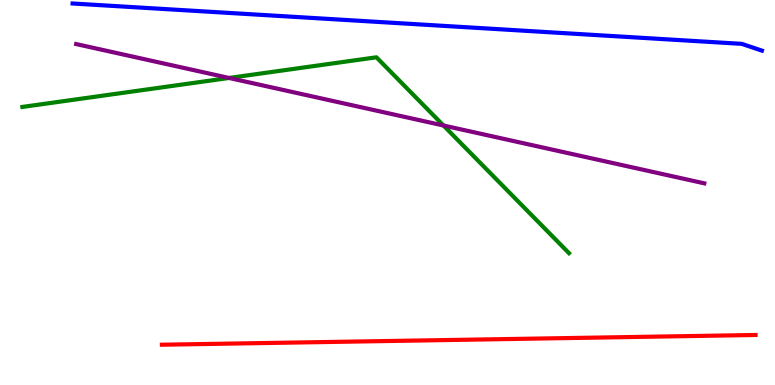[{'lines': ['blue', 'red'], 'intersections': []}, {'lines': ['green', 'red'], 'intersections': []}, {'lines': ['purple', 'red'], 'intersections': []}, {'lines': ['blue', 'green'], 'intersections': []}, {'lines': ['blue', 'purple'], 'intersections': []}, {'lines': ['green', 'purple'], 'intersections': [{'x': 2.96, 'y': 7.98}, {'x': 5.72, 'y': 6.74}]}]